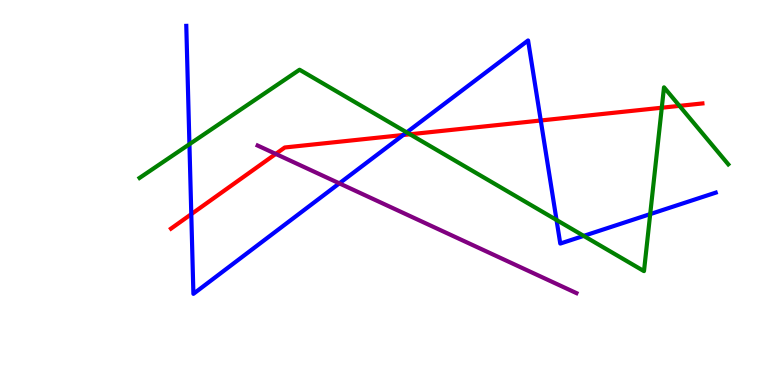[{'lines': ['blue', 'red'], 'intersections': [{'x': 2.47, 'y': 4.44}, {'x': 5.2, 'y': 6.49}, {'x': 6.98, 'y': 6.87}]}, {'lines': ['green', 'red'], 'intersections': [{'x': 5.29, 'y': 6.51}, {'x': 8.54, 'y': 7.2}, {'x': 8.77, 'y': 7.25}]}, {'lines': ['purple', 'red'], 'intersections': [{'x': 3.56, 'y': 6.0}]}, {'lines': ['blue', 'green'], 'intersections': [{'x': 2.44, 'y': 6.25}, {'x': 5.25, 'y': 6.56}, {'x': 7.18, 'y': 4.29}, {'x': 7.53, 'y': 3.87}, {'x': 8.39, 'y': 4.44}]}, {'lines': ['blue', 'purple'], 'intersections': [{'x': 4.38, 'y': 5.24}]}, {'lines': ['green', 'purple'], 'intersections': []}]